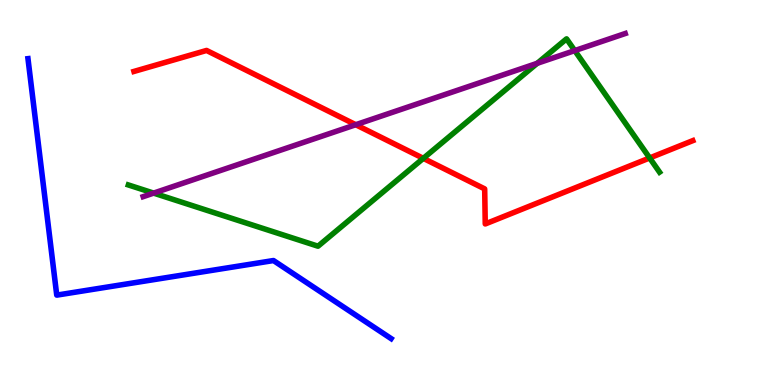[{'lines': ['blue', 'red'], 'intersections': []}, {'lines': ['green', 'red'], 'intersections': [{'x': 5.46, 'y': 5.89}, {'x': 8.38, 'y': 5.9}]}, {'lines': ['purple', 'red'], 'intersections': [{'x': 4.59, 'y': 6.76}]}, {'lines': ['blue', 'green'], 'intersections': []}, {'lines': ['blue', 'purple'], 'intersections': []}, {'lines': ['green', 'purple'], 'intersections': [{'x': 1.98, 'y': 4.98}, {'x': 6.93, 'y': 8.36}, {'x': 7.42, 'y': 8.69}]}]